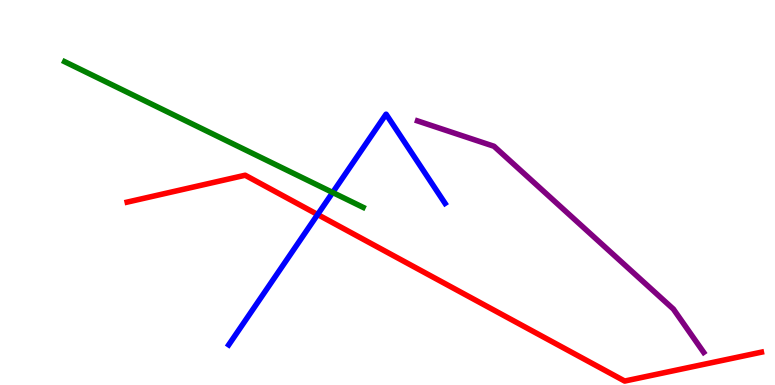[{'lines': ['blue', 'red'], 'intersections': [{'x': 4.1, 'y': 4.43}]}, {'lines': ['green', 'red'], 'intersections': []}, {'lines': ['purple', 'red'], 'intersections': []}, {'lines': ['blue', 'green'], 'intersections': [{'x': 4.29, 'y': 5.0}]}, {'lines': ['blue', 'purple'], 'intersections': []}, {'lines': ['green', 'purple'], 'intersections': []}]